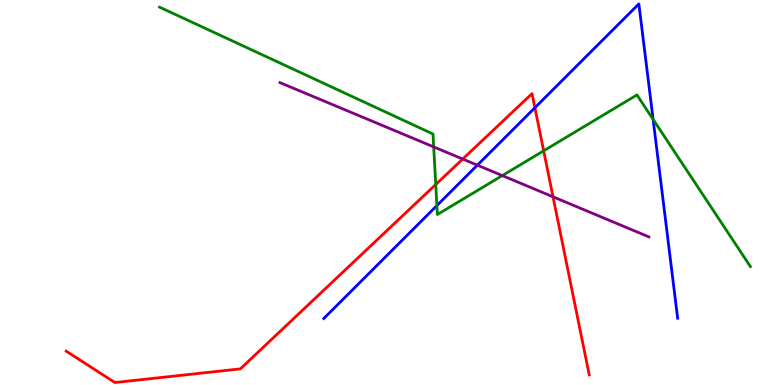[{'lines': ['blue', 'red'], 'intersections': [{'x': 6.9, 'y': 7.2}]}, {'lines': ['green', 'red'], 'intersections': [{'x': 5.62, 'y': 5.21}, {'x': 7.02, 'y': 6.08}]}, {'lines': ['purple', 'red'], 'intersections': [{'x': 5.97, 'y': 5.87}, {'x': 7.14, 'y': 4.89}]}, {'lines': ['blue', 'green'], 'intersections': [{'x': 5.64, 'y': 4.66}, {'x': 8.43, 'y': 6.9}]}, {'lines': ['blue', 'purple'], 'intersections': [{'x': 6.16, 'y': 5.71}]}, {'lines': ['green', 'purple'], 'intersections': [{'x': 5.6, 'y': 6.18}, {'x': 6.48, 'y': 5.44}]}]